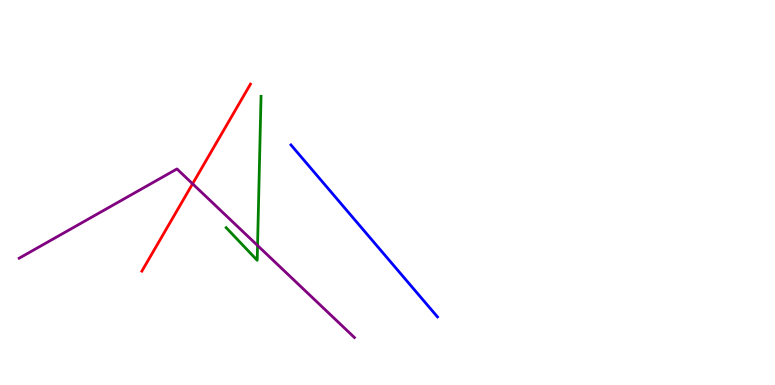[{'lines': ['blue', 'red'], 'intersections': []}, {'lines': ['green', 'red'], 'intersections': []}, {'lines': ['purple', 'red'], 'intersections': [{'x': 2.49, 'y': 5.23}]}, {'lines': ['blue', 'green'], 'intersections': []}, {'lines': ['blue', 'purple'], 'intersections': []}, {'lines': ['green', 'purple'], 'intersections': [{'x': 3.32, 'y': 3.62}]}]